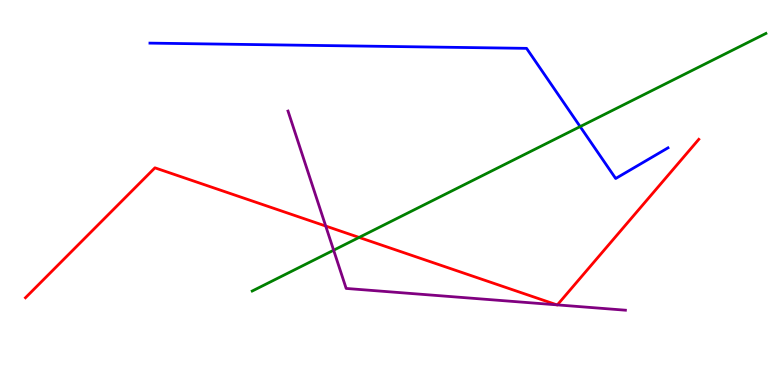[{'lines': ['blue', 'red'], 'intersections': []}, {'lines': ['green', 'red'], 'intersections': [{'x': 4.63, 'y': 3.83}]}, {'lines': ['purple', 'red'], 'intersections': [{'x': 4.2, 'y': 4.13}, {'x': 7.19, 'y': 2.08}, {'x': 7.19, 'y': 2.08}]}, {'lines': ['blue', 'green'], 'intersections': [{'x': 7.49, 'y': 6.71}]}, {'lines': ['blue', 'purple'], 'intersections': []}, {'lines': ['green', 'purple'], 'intersections': [{'x': 4.3, 'y': 3.5}]}]